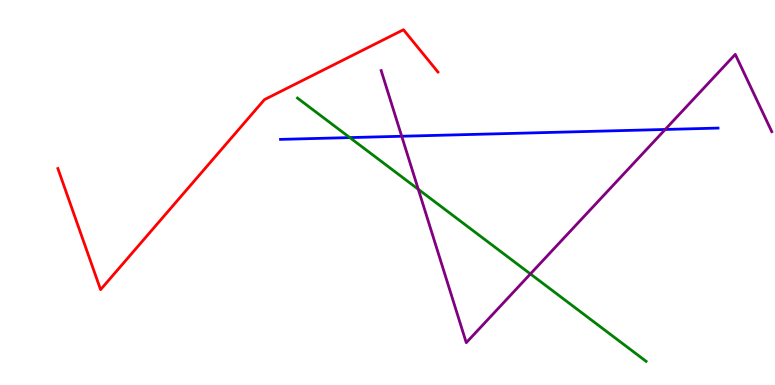[{'lines': ['blue', 'red'], 'intersections': []}, {'lines': ['green', 'red'], 'intersections': []}, {'lines': ['purple', 'red'], 'intersections': []}, {'lines': ['blue', 'green'], 'intersections': [{'x': 4.51, 'y': 6.43}]}, {'lines': ['blue', 'purple'], 'intersections': [{'x': 5.18, 'y': 6.46}, {'x': 8.58, 'y': 6.64}]}, {'lines': ['green', 'purple'], 'intersections': [{'x': 5.4, 'y': 5.08}, {'x': 6.84, 'y': 2.88}]}]